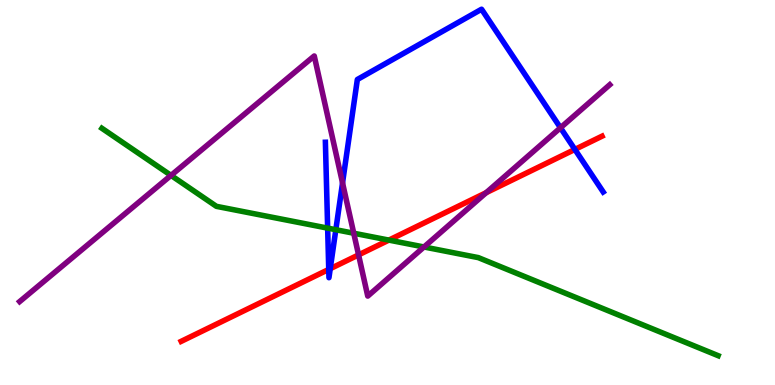[{'lines': ['blue', 'red'], 'intersections': [{'x': 4.24, 'y': 3.0}, {'x': 4.26, 'y': 3.02}, {'x': 7.42, 'y': 6.12}]}, {'lines': ['green', 'red'], 'intersections': [{'x': 5.02, 'y': 3.76}]}, {'lines': ['purple', 'red'], 'intersections': [{'x': 4.63, 'y': 3.38}, {'x': 6.27, 'y': 5.0}]}, {'lines': ['blue', 'green'], 'intersections': [{'x': 4.23, 'y': 4.07}, {'x': 4.33, 'y': 4.03}]}, {'lines': ['blue', 'purple'], 'intersections': [{'x': 4.42, 'y': 5.25}, {'x': 7.23, 'y': 6.68}]}, {'lines': ['green', 'purple'], 'intersections': [{'x': 2.21, 'y': 5.44}, {'x': 4.56, 'y': 3.94}, {'x': 5.47, 'y': 3.58}]}]